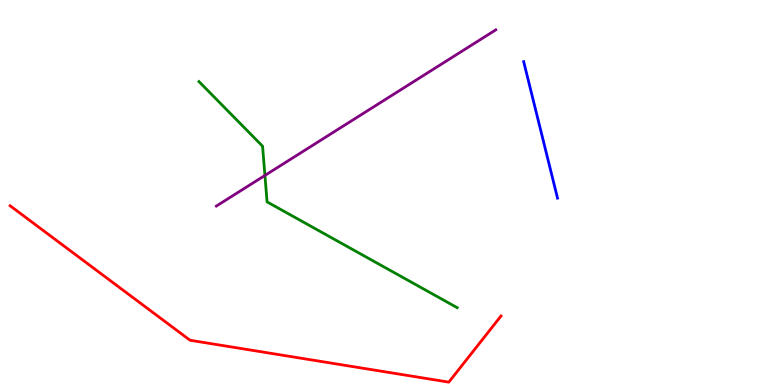[{'lines': ['blue', 'red'], 'intersections': []}, {'lines': ['green', 'red'], 'intersections': []}, {'lines': ['purple', 'red'], 'intersections': []}, {'lines': ['blue', 'green'], 'intersections': []}, {'lines': ['blue', 'purple'], 'intersections': []}, {'lines': ['green', 'purple'], 'intersections': [{'x': 3.42, 'y': 5.44}]}]